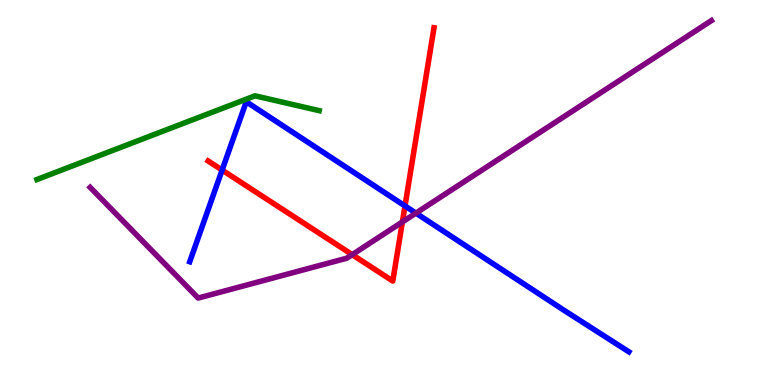[{'lines': ['blue', 'red'], 'intersections': [{'x': 2.87, 'y': 5.58}, {'x': 5.23, 'y': 4.65}]}, {'lines': ['green', 'red'], 'intersections': []}, {'lines': ['purple', 'red'], 'intersections': [{'x': 4.54, 'y': 3.39}, {'x': 5.19, 'y': 4.24}]}, {'lines': ['blue', 'green'], 'intersections': []}, {'lines': ['blue', 'purple'], 'intersections': [{'x': 5.37, 'y': 4.46}]}, {'lines': ['green', 'purple'], 'intersections': []}]